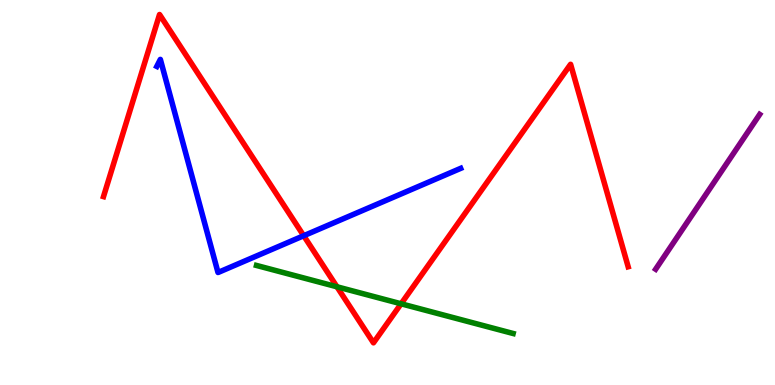[{'lines': ['blue', 'red'], 'intersections': [{'x': 3.92, 'y': 3.88}]}, {'lines': ['green', 'red'], 'intersections': [{'x': 4.35, 'y': 2.55}, {'x': 5.18, 'y': 2.11}]}, {'lines': ['purple', 'red'], 'intersections': []}, {'lines': ['blue', 'green'], 'intersections': []}, {'lines': ['blue', 'purple'], 'intersections': []}, {'lines': ['green', 'purple'], 'intersections': []}]